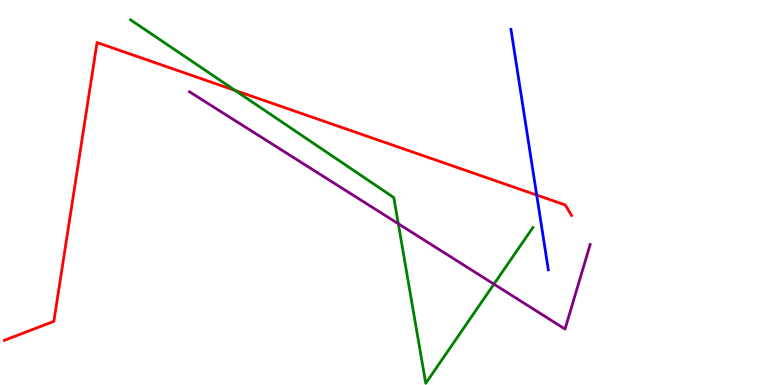[{'lines': ['blue', 'red'], 'intersections': [{'x': 6.93, 'y': 4.93}]}, {'lines': ['green', 'red'], 'intersections': [{'x': 3.03, 'y': 7.65}]}, {'lines': ['purple', 'red'], 'intersections': []}, {'lines': ['blue', 'green'], 'intersections': []}, {'lines': ['blue', 'purple'], 'intersections': []}, {'lines': ['green', 'purple'], 'intersections': [{'x': 5.14, 'y': 4.19}, {'x': 6.37, 'y': 2.62}]}]